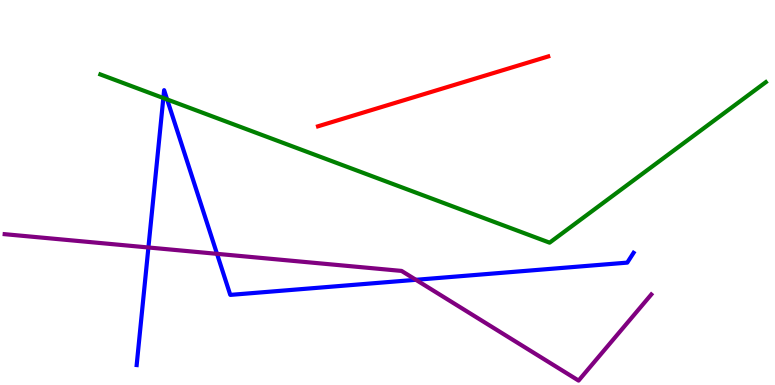[{'lines': ['blue', 'red'], 'intersections': []}, {'lines': ['green', 'red'], 'intersections': []}, {'lines': ['purple', 'red'], 'intersections': []}, {'lines': ['blue', 'green'], 'intersections': [{'x': 2.11, 'y': 7.45}, {'x': 2.16, 'y': 7.42}]}, {'lines': ['blue', 'purple'], 'intersections': [{'x': 1.91, 'y': 3.57}, {'x': 2.8, 'y': 3.41}, {'x': 5.37, 'y': 2.73}]}, {'lines': ['green', 'purple'], 'intersections': []}]